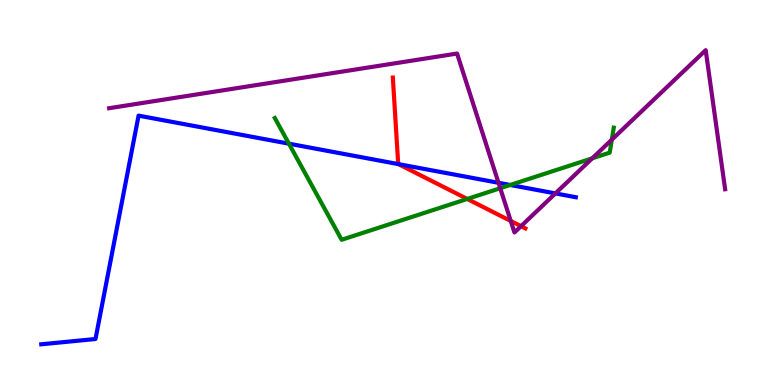[{'lines': ['blue', 'red'], 'intersections': [{'x': 5.14, 'y': 5.74}]}, {'lines': ['green', 'red'], 'intersections': [{'x': 6.03, 'y': 4.83}]}, {'lines': ['purple', 'red'], 'intersections': [{'x': 6.59, 'y': 4.26}, {'x': 6.72, 'y': 4.13}]}, {'lines': ['blue', 'green'], 'intersections': [{'x': 3.73, 'y': 6.27}, {'x': 6.58, 'y': 5.2}]}, {'lines': ['blue', 'purple'], 'intersections': [{'x': 6.43, 'y': 5.25}, {'x': 7.17, 'y': 4.98}]}, {'lines': ['green', 'purple'], 'intersections': [{'x': 6.45, 'y': 5.11}, {'x': 7.64, 'y': 5.89}, {'x': 7.89, 'y': 6.37}]}]